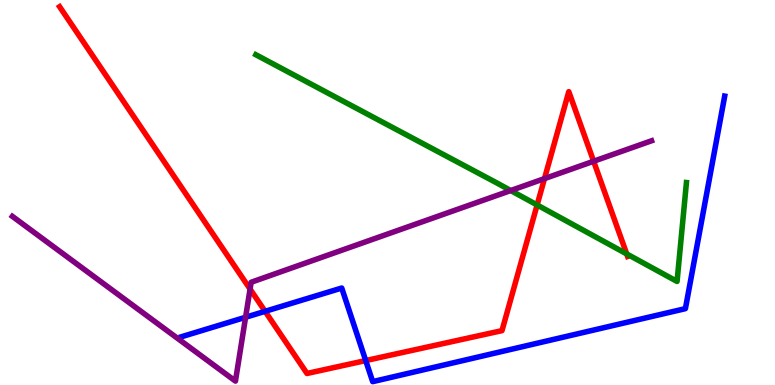[{'lines': ['blue', 'red'], 'intersections': [{'x': 3.42, 'y': 1.91}, {'x': 4.72, 'y': 0.635}]}, {'lines': ['green', 'red'], 'intersections': [{'x': 6.93, 'y': 4.68}, {'x': 8.09, 'y': 3.4}]}, {'lines': ['purple', 'red'], 'intersections': [{'x': 3.23, 'y': 2.49}, {'x': 7.03, 'y': 5.36}, {'x': 7.66, 'y': 5.81}]}, {'lines': ['blue', 'green'], 'intersections': []}, {'lines': ['blue', 'purple'], 'intersections': [{'x': 3.17, 'y': 1.76}]}, {'lines': ['green', 'purple'], 'intersections': [{'x': 6.59, 'y': 5.05}]}]